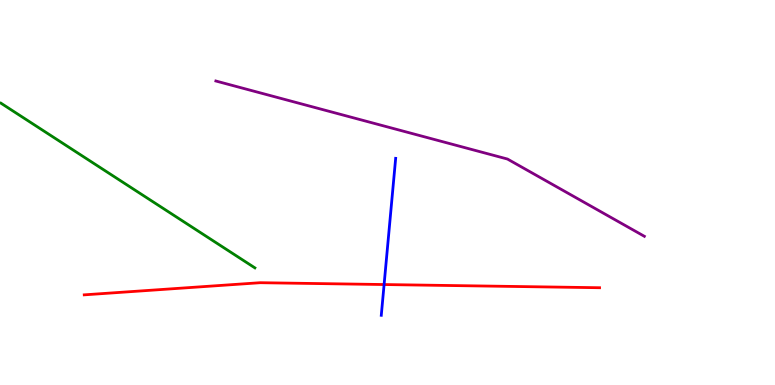[{'lines': ['blue', 'red'], 'intersections': [{'x': 4.96, 'y': 2.61}]}, {'lines': ['green', 'red'], 'intersections': []}, {'lines': ['purple', 'red'], 'intersections': []}, {'lines': ['blue', 'green'], 'intersections': []}, {'lines': ['blue', 'purple'], 'intersections': []}, {'lines': ['green', 'purple'], 'intersections': []}]